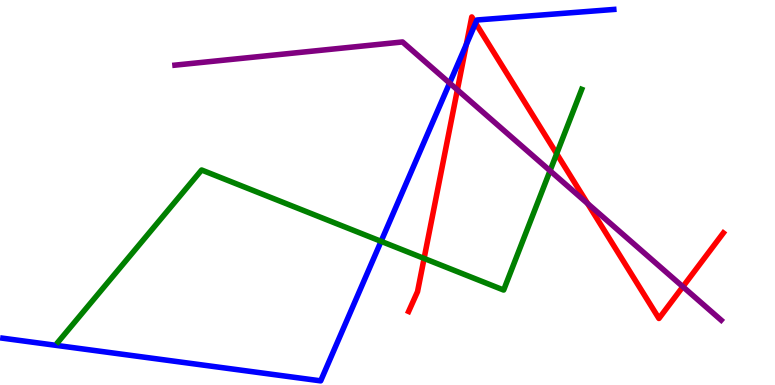[{'lines': ['blue', 'red'], 'intersections': [{'x': 6.02, 'y': 8.85}, {'x': 6.14, 'y': 9.4}]}, {'lines': ['green', 'red'], 'intersections': [{'x': 5.47, 'y': 3.29}, {'x': 7.18, 'y': 6.01}]}, {'lines': ['purple', 'red'], 'intersections': [{'x': 5.9, 'y': 7.67}, {'x': 7.58, 'y': 4.71}, {'x': 8.81, 'y': 2.55}]}, {'lines': ['blue', 'green'], 'intersections': [{'x': 4.92, 'y': 3.73}]}, {'lines': ['blue', 'purple'], 'intersections': [{'x': 5.8, 'y': 7.84}]}, {'lines': ['green', 'purple'], 'intersections': [{'x': 7.1, 'y': 5.56}]}]